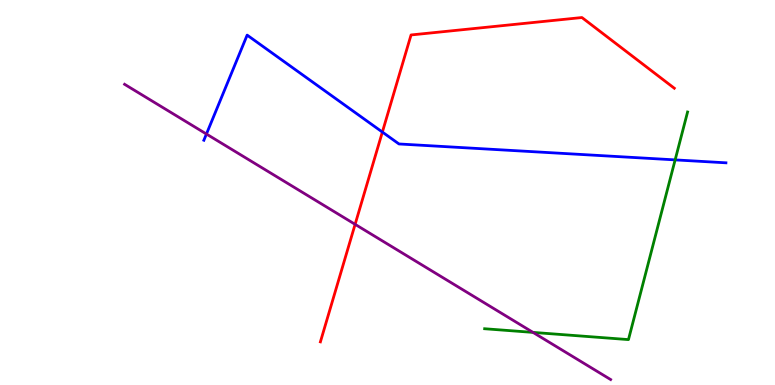[{'lines': ['blue', 'red'], 'intersections': [{'x': 4.93, 'y': 6.57}]}, {'lines': ['green', 'red'], 'intersections': []}, {'lines': ['purple', 'red'], 'intersections': [{'x': 4.58, 'y': 4.17}]}, {'lines': ['blue', 'green'], 'intersections': [{'x': 8.71, 'y': 5.85}]}, {'lines': ['blue', 'purple'], 'intersections': [{'x': 2.66, 'y': 6.52}]}, {'lines': ['green', 'purple'], 'intersections': [{'x': 6.88, 'y': 1.37}]}]